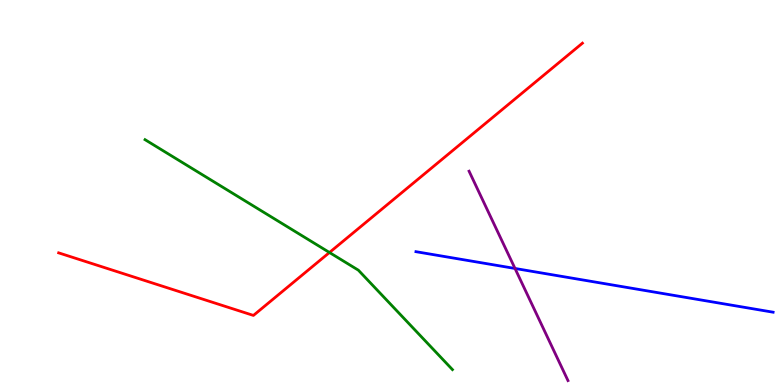[{'lines': ['blue', 'red'], 'intersections': []}, {'lines': ['green', 'red'], 'intersections': [{'x': 4.25, 'y': 3.44}]}, {'lines': ['purple', 'red'], 'intersections': []}, {'lines': ['blue', 'green'], 'intersections': []}, {'lines': ['blue', 'purple'], 'intersections': [{'x': 6.65, 'y': 3.03}]}, {'lines': ['green', 'purple'], 'intersections': []}]